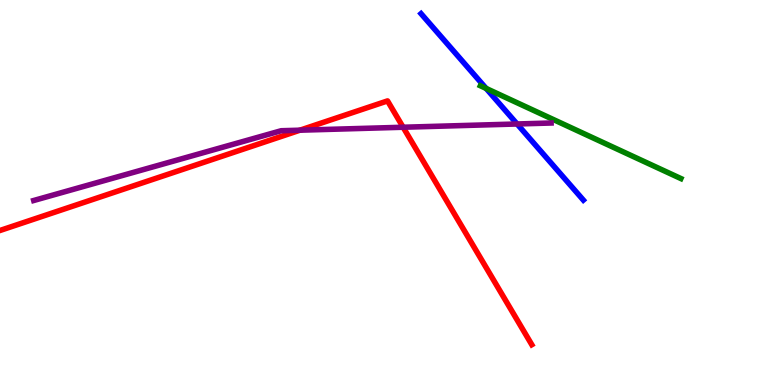[{'lines': ['blue', 'red'], 'intersections': []}, {'lines': ['green', 'red'], 'intersections': []}, {'lines': ['purple', 'red'], 'intersections': [{'x': 3.87, 'y': 6.62}, {'x': 5.2, 'y': 6.69}]}, {'lines': ['blue', 'green'], 'intersections': [{'x': 6.27, 'y': 7.7}]}, {'lines': ['blue', 'purple'], 'intersections': [{'x': 6.67, 'y': 6.78}]}, {'lines': ['green', 'purple'], 'intersections': []}]